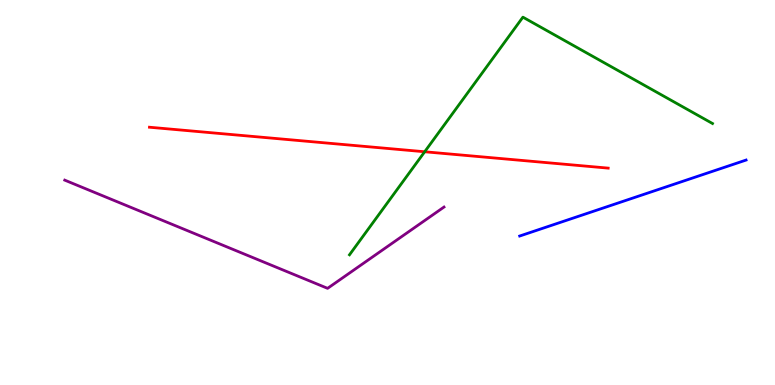[{'lines': ['blue', 'red'], 'intersections': []}, {'lines': ['green', 'red'], 'intersections': [{'x': 5.48, 'y': 6.06}]}, {'lines': ['purple', 'red'], 'intersections': []}, {'lines': ['blue', 'green'], 'intersections': []}, {'lines': ['blue', 'purple'], 'intersections': []}, {'lines': ['green', 'purple'], 'intersections': []}]